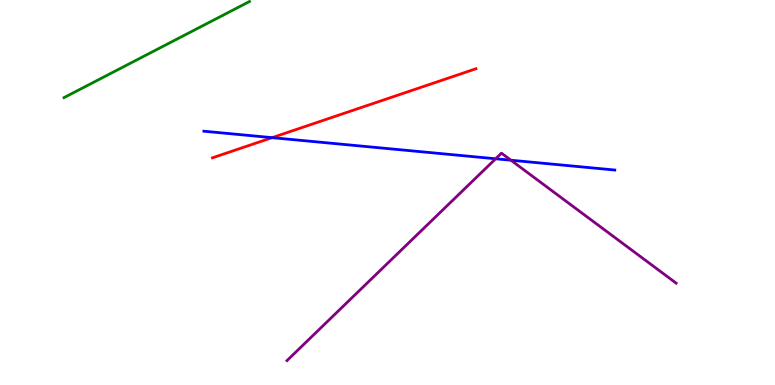[{'lines': ['blue', 'red'], 'intersections': [{'x': 3.51, 'y': 6.42}]}, {'lines': ['green', 'red'], 'intersections': []}, {'lines': ['purple', 'red'], 'intersections': []}, {'lines': ['blue', 'green'], 'intersections': []}, {'lines': ['blue', 'purple'], 'intersections': [{'x': 6.4, 'y': 5.88}, {'x': 6.59, 'y': 5.84}]}, {'lines': ['green', 'purple'], 'intersections': []}]